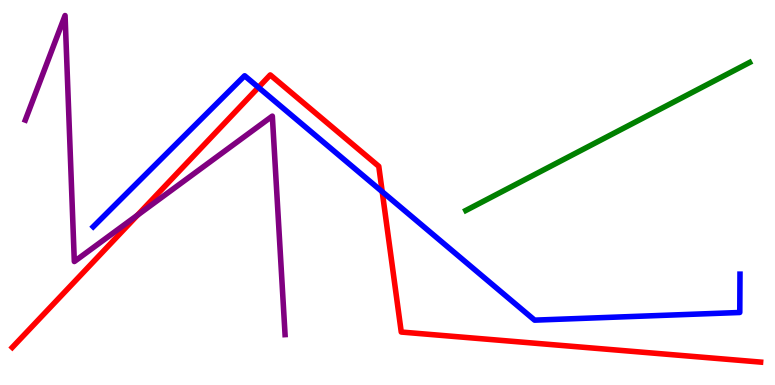[{'lines': ['blue', 'red'], 'intersections': [{'x': 3.33, 'y': 7.73}, {'x': 4.93, 'y': 5.02}]}, {'lines': ['green', 'red'], 'intersections': []}, {'lines': ['purple', 'red'], 'intersections': [{'x': 1.77, 'y': 4.41}]}, {'lines': ['blue', 'green'], 'intersections': []}, {'lines': ['blue', 'purple'], 'intersections': []}, {'lines': ['green', 'purple'], 'intersections': []}]